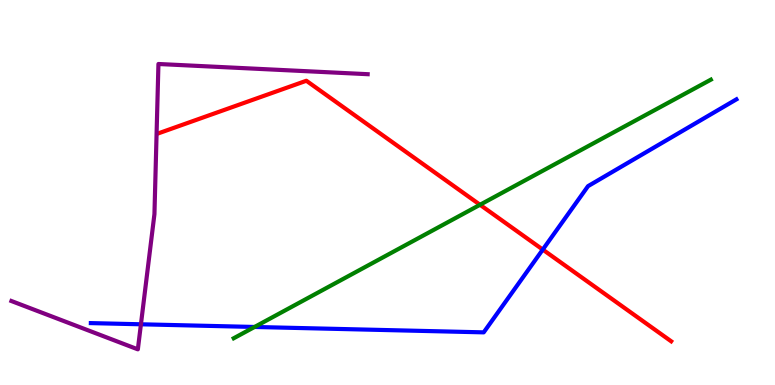[{'lines': ['blue', 'red'], 'intersections': [{'x': 7.0, 'y': 3.52}]}, {'lines': ['green', 'red'], 'intersections': [{'x': 6.19, 'y': 4.68}]}, {'lines': ['purple', 'red'], 'intersections': []}, {'lines': ['blue', 'green'], 'intersections': [{'x': 3.28, 'y': 1.51}]}, {'lines': ['blue', 'purple'], 'intersections': [{'x': 1.82, 'y': 1.58}]}, {'lines': ['green', 'purple'], 'intersections': []}]